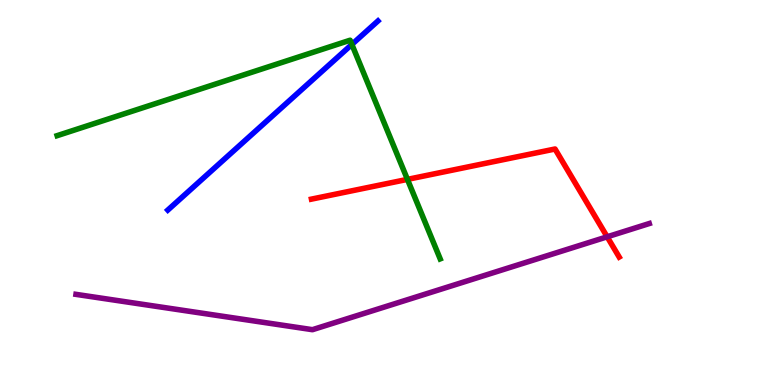[{'lines': ['blue', 'red'], 'intersections': []}, {'lines': ['green', 'red'], 'intersections': [{'x': 5.26, 'y': 5.34}]}, {'lines': ['purple', 'red'], 'intersections': [{'x': 7.83, 'y': 3.85}]}, {'lines': ['blue', 'green'], 'intersections': [{'x': 4.54, 'y': 8.85}]}, {'lines': ['blue', 'purple'], 'intersections': []}, {'lines': ['green', 'purple'], 'intersections': []}]